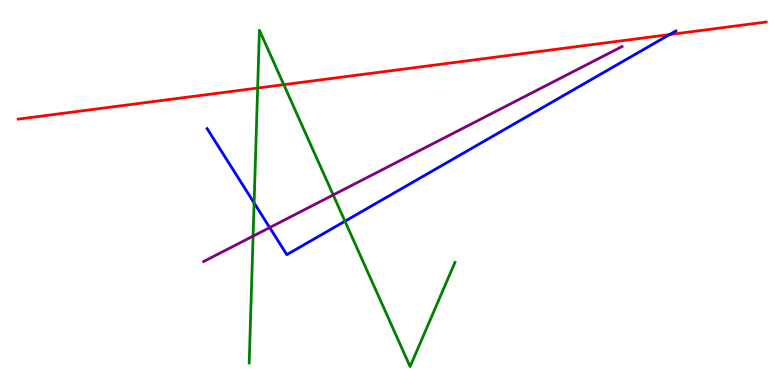[{'lines': ['blue', 'red'], 'intersections': [{'x': 8.64, 'y': 9.1}]}, {'lines': ['green', 'red'], 'intersections': [{'x': 3.32, 'y': 7.71}, {'x': 3.66, 'y': 7.8}]}, {'lines': ['purple', 'red'], 'intersections': []}, {'lines': ['blue', 'green'], 'intersections': [{'x': 3.28, 'y': 4.73}, {'x': 4.45, 'y': 4.25}]}, {'lines': ['blue', 'purple'], 'intersections': [{'x': 3.48, 'y': 4.09}]}, {'lines': ['green', 'purple'], 'intersections': [{'x': 3.27, 'y': 3.87}, {'x': 4.3, 'y': 4.94}]}]